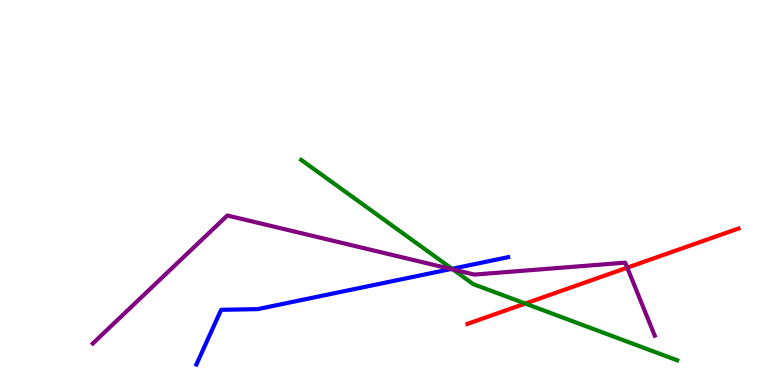[{'lines': ['blue', 'red'], 'intersections': []}, {'lines': ['green', 'red'], 'intersections': [{'x': 6.78, 'y': 2.12}]}, {'lines': ['purple', 'red'], 'intersections': [{'x': 8.09, 'y': 3.05}]}, {'lines': ['blue', 'green'], 'intersections': [{'x': 5.83, 'y': 3.02}]}, {'lines': ['blue', 'purple'], 'intersections': [{'x': 5.82, 'y': 3.01}]}, {'lines': ['green', 'purple'], 'intersections': [{'x': 5.85, 'y': 3.0}]}]